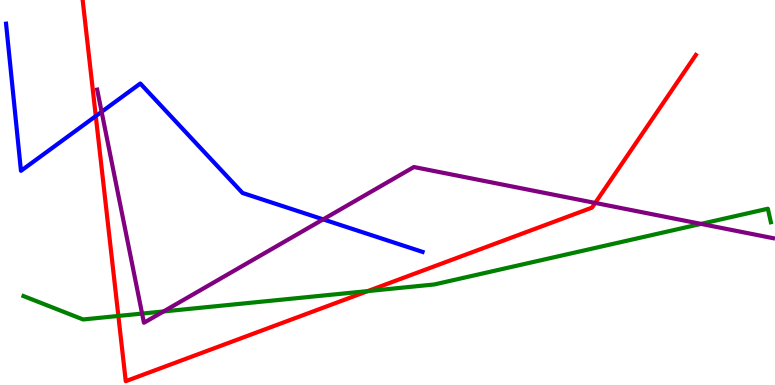[{'lines': ['blue', 'red'], 'intersections': [{'x': 1.24, 'y': 6.98}]}, {'lines': ['green', 'red'], 'intersections': [{'x': 1.53, 'y': 1.79}, {'x': 4.75, 'y': 2.44}]}, {'lines': ['purple', 'red'], 'intersections': [{'x': 7.68, 'y': 4.73}]}, {'lines': ['blue', 'green'], 'intersections': []}, {'lines': ['blue', 'purple'], 'intersections': [{'x': 1.31, 'y': 7.1}, {'x': 4.17, 'y': 4.3}]}, {'lines': ['green', 'purple'], 'intersections': [{'x': 1.83, 'y': 1.85}, {'x': 2.11, 'y': 1.91}, {'x': 9.05, 'y': 4.18}]}]